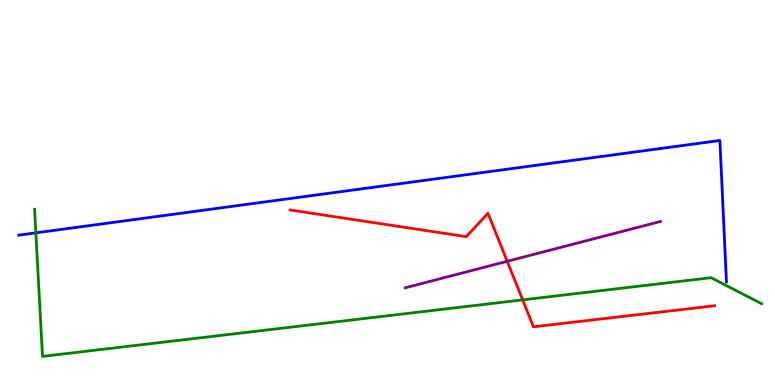[{'lines': ['blue', 'red'], 'intersections': []}, {'lines': ['green', 'red'], 'intersections': [{'x': 6.74, 'y': 2.21}]}, {'lines': ['purple', 'red'], 'intersections': [{'x': 6.54, 'y': 3.21}]}, {'lines': ['blue', 'green'], 'intersections': [{'x': 0.463, 'y': 3.95}]}, {'lines': ['blue', 'purple'], 'intersections': []}, {'lines': ['green', 'purple'], 'intersections': []}]